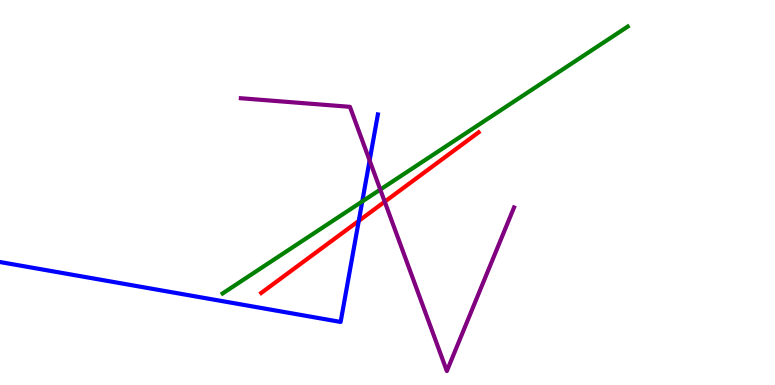[{'lines': ['blue', 'red'], 'intersections': [{'x': 4.63, 'y': 4.26}]}, {'lines': ['green', 'red'], 'intersections': []}, {'lines': ['purple', 'red'], 'intersections': [{'x': 4.96, 'y': 4.76}]}, {'lines': ['blue', 'green'], 'intersections': [{'x': 4.67, 'y': 4.77}]}, {'lines': ['blue', 'purple'], 'intersections': [{'x': 4.77, 'y': 5.83}]}, {'lines': ['green', 'purple'], 'intersections': [{'x': 4.91, 'y': 5.08}]}]